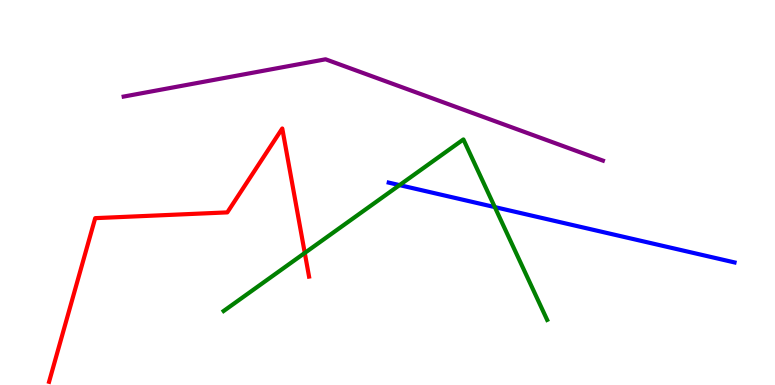[{'lines': ['blue', 'red'], 'intersections': []}, {'lines': ['green', 'red'], 'intersections': [{'x': 3.93, 'y': 3.43}]}, {'lines': ['purple', 'red'], 'intersections': []}, {'lines': ['blue', 'green'], 'intersections': [{'x': 5.16, 'y': 5.19}, {'x': 6.38, 'y': 4.62}]}, {'lines': ['blue', 'purple'], 'intersections': []}, {'lines': ['green', 'purple'], 'intersections': []}]